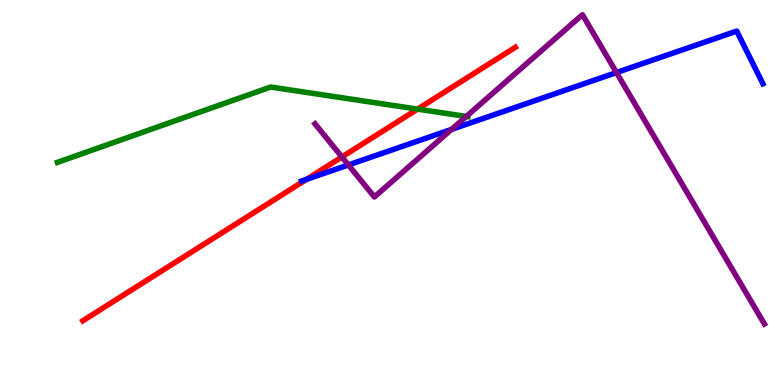[{'lines': ['blue', 'red'], 'intersections': [{'x': 3.95, 'y': 5.34}]}, {'lines': ['green', 'red'], 'intersections': [{'x': 5.39, 'y': 7.17}]}, {'lines': ['purple', 'red'], 'intersections': [{'x': 4.41, 'y': 5.92}]}, {'lines': ['blue', 'green'], 'intersections': []}, {'lines': ['blue', 'purple'], 'intersections': [{'x': 4.5, 'y': 5.72}, {'x': 5.83, 'y': 6.64}, {'x': 7.95, 'y': 8.12}]}, {'lines': ['green', 'purple'], 'intersections': [{'x': 6.02, 'y': 6.98}]}]